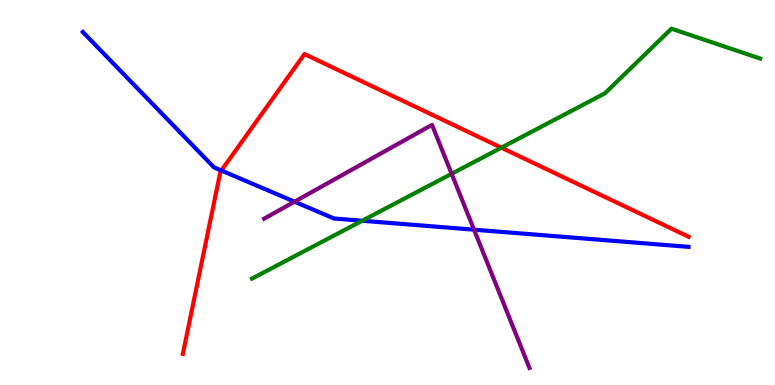[{'lines': ['blue', 'red'], 'intersections': [{'x': 2.86, 'y': 5.57}]}, {'lines': ['green', 'red'], 'intersections': [{'x': 6.47, 'y': 6.16}]}, {'lines': ['purple', 'red'], 'intersections': []}, {'lines': ['blue', 'green'], 'intersections': [{'x': 4.67, 'y': 4.27}]}, {'lines': ['blue', 'purple'], 'intersections': [{'x': 3.8, 'y': 4.76}, {'x': 6.12, 'y': 4.03}]}, {'lines': ['green', 'purple'], 'intersections': [{'x': 5.83, 'y': 5.49}]}]